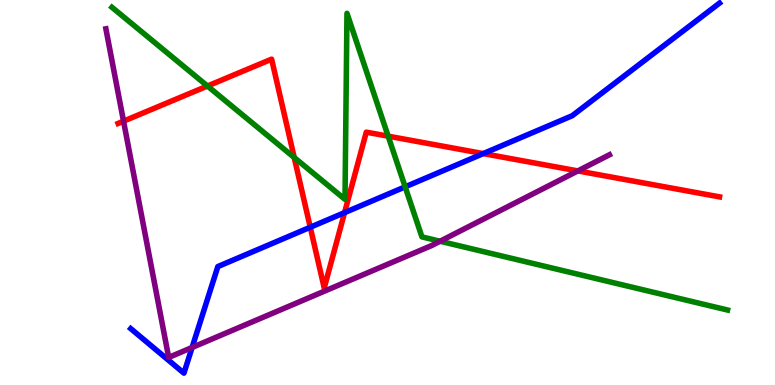[{'lines': ['blue', 'red'], 'intersections': [{'x': 4.0, 'y': 4.1}, {'x': 4.45, 'y': 4.48}, {'x': 6.24, 'y': 6.01}]}, {'lines': ['green', 'red'], 'intersections': [{'x': 2.68, 'y': 7.77}, {'x': 3.8, 'y': 5.91}, {'x': 5.01, 'y': 6.46}]}, {'lines': ['purple', 'red'], 'intersections': [{'x': 1.59, 'y': 6.85}, {'x': 7.46, 'y': 5.56}]}, {'lines': ['blue', 'green'], 'intersections': [{'x': 5.23, 'y': 5.15}]}, {'lines': ['blue', 'purple'], 'intersections': [{'x': 2.48, 'y': 0.975}]}, {'lines': ['green', 'purple'], 'intersections': [{'x': 5.68, 'y': 3.73}]}]